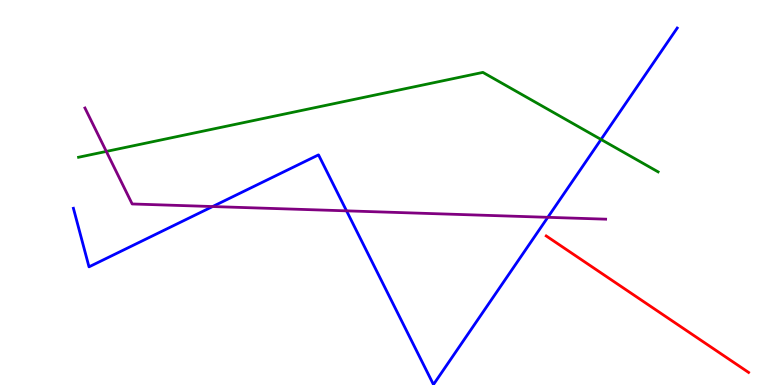[{'lines': ['blue', 'red'], 'intersections': []}, {'lines': ['green', 'red'], 'intersections': []}, {'lines': ['purple', 'red'], 'intersections': []}, {'lines': ['blue', 'green'], 'intersections': [{'x': 7.76, 'y': 6.38}]}, {'lines': ['blue', 'purple'], 'intersections': [{'x': 2.74, 'y': 4.64}, {'x': 4.47, 'y': 4.52}, {'x': 7.07, 'y': 4.36}]}, {'lines': ['green', 'purple'], 'intersections': [{'x': 1.37, 'y': 6.07}]}]